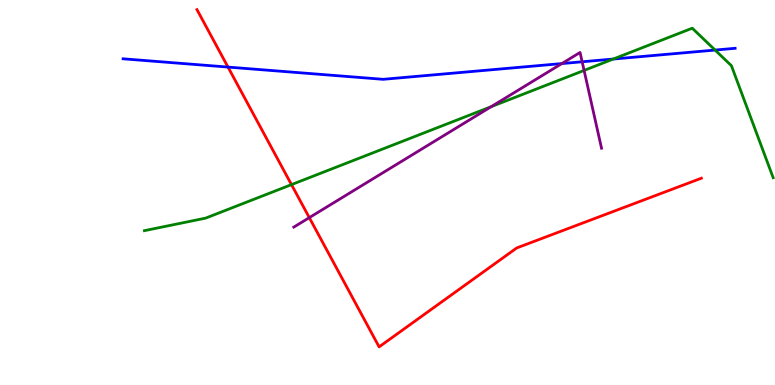[{'lines': ['blue', 'red'], 'intersections': [{'x': 2.94, 'y': 8.26}]}, {'lines': ['green', 'red'], 'intersections': [{'x': 3.76, 'y': 5.2}]}, {'lines': ['purple', 'red'], 'intersections': [{'x': 3.99, 'y': 4.35}]}, {'lines': ['blue', 'green'], 'intersections': [{'x': 7.91, 'y': 8.47}, {'x': 9.23, 'y': 8.7}]}, {'lines': ['blue', 'purple'], 'intersections': [{'x': 7.25, 'y': 8.35}, {'x': 7.51, 'y': 8.4}]}, {'lines': ['green', 'purple'], 'intersections': [{'x': 6.34, 'y': 7.23}, {'x': 7.54, 'y': 8.17}]}]